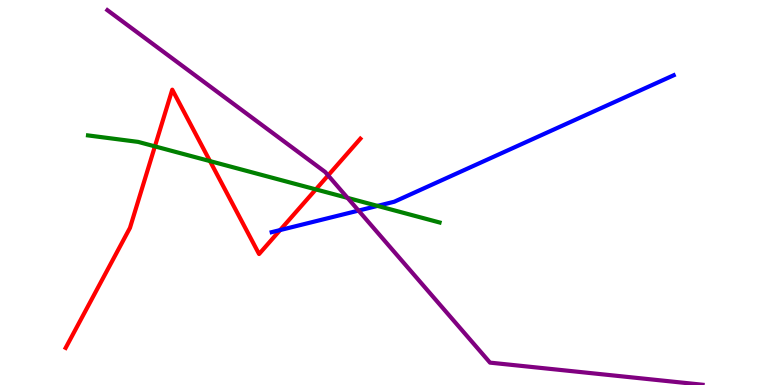[{'lines': ['blue', 'red'], 'intersections': [{'x': 3.61, 'y': 4.02}]}, {'lines': ['green', 'red'], 'intersections': [{'x': 2.0, 'y': 6.2}, {'x': 2.71, 'y': 5.82}, {'x': 4.08, 'y': 5.08}]}, {'lines': ['purple', 'red'], 'intersections': [{'x': 4.23, 'y': 5.44}]}, {'lines': ['blue', 'green'], 'intersections': [{'x': 4.87, 'y': 4.65}]}, {'lines': ['blue', 'purple'], 'intersections': [{'x': 4.63, 'y': 4.53}]}, {'lines': ['green', 'purple'], 'intersections': [{'x': 4.48, 'y': 4.86}]}]